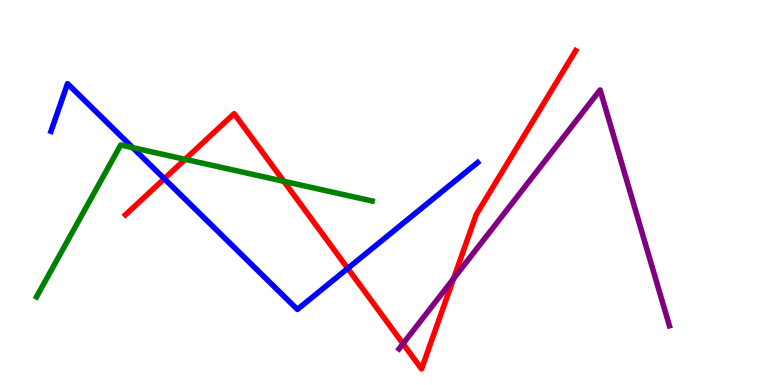[{'lines': ['blue', 'red'], 'intersections': [{'x': 2.12, 'y': 5.36}, {'x': 4.49, 'y': 3.03}]}, {'lines': ['green', 'red'], 'intersections': [{'x': 2.39, 'y': 5.86}, {'x': 3.66, 'y': 5.29}]}, {'lines': ['purple', 'red'], 'intersections': [{'x': 5.2, 'y': 1.07}, {'x': 5.85, 'y': 2.76}]}, {'lines': ['blue', 'green'], 'intersections': [{'x': 1.71, 'y': 6.17}]}, {'lines': ['blue', 'purple'], 'intersections': []}, {'lines': ['green', 'purple'], 'intersections': []}]